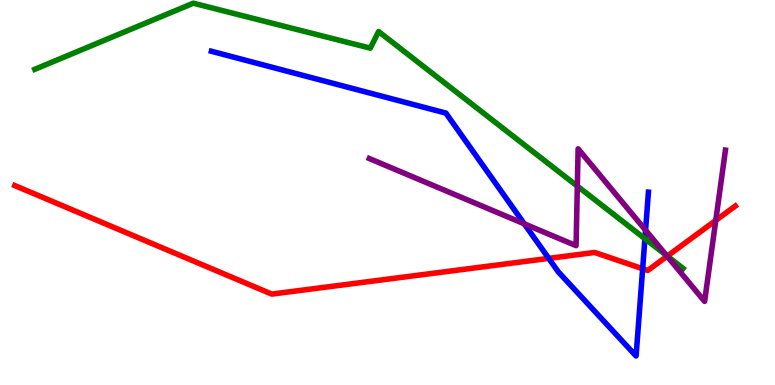[{'lines': ['blue', 'red'], 'intersections': [{'x': 7.08, 'y': 3.29}, {'x': 8.29, 'y': 3.02}]}, {'lines': ['green', 'red'], 'intersections': [{'x': 8.61, 'y': 3.35}]}, {'lines': ['purple', 'red'], 'intersections': [{'x': 8.61, 'y': 3.35}, {'x': 9.24, 'y': 4.28}]}, {'lines': ['blue', 'green'], 'intersections': [{'x': 8.32, 'y': 3.8}]}, {'lines': ['blue', 'purple'], 'intersections': [{'x': 6.76, 'y': 4.19}, {'x': 8.33, 'y': 4.02}]}, {'lines': ['green', 'purple'], 'intersections': [{'x': 7.45, 'y': 5.17}, {'x': 8.6, 'y': 3.36}]}]